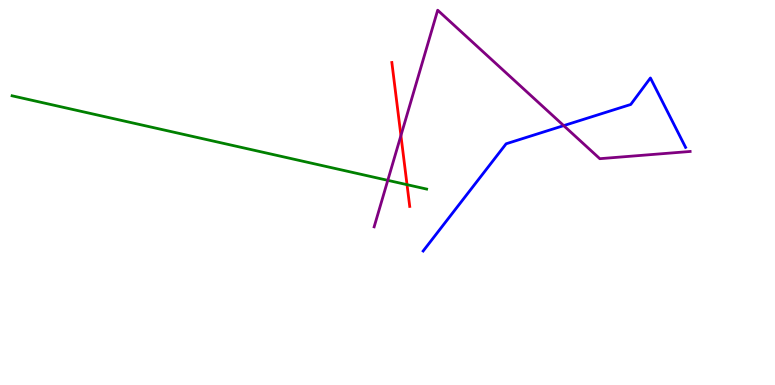[{'lines': ['blue', 'red'], 'intersections': []}, {'lines': ['green', 'red'], 'intersections': [{'x': 5.25, 'y': 5.2}]}, {'lines': ['purple', 'red'], 'intersections': [{'x': 5.17, 'y': 6.48}]}, {'lines': ['blue', 'green'], 'intersections': []}, {'lines': ['blue', 'purple'], 'intersections': [{'x': 7.27, 'y': 6.74}]}, {'lines': ['green', 'purple'], 'intersections': [{'x': 5.0, 'y': 5.32}]}]